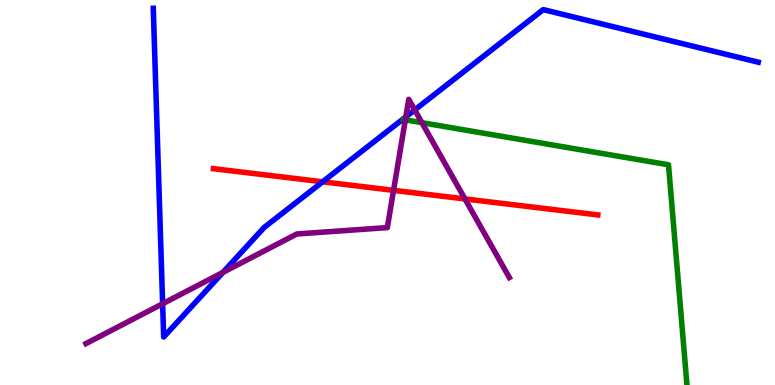[{'lines': ['blue', 'red'], 'intersections': [{'x': 4.16, 'y': 5.28}]}, {'lines': ['green', 'red'], 'intersections': []}, {'lines': ['purple', 'red'], 'intersections': [{'x': 5.08, 'y': 5.06}, {'x': 6.0, 'y': 4.83}]}, {'lines': ['blue', 'green'], 'intersections': []}, {'lines': ['blue', 'purple'], 'intersections': [{'x': 2.1, 'y': 2.11}, {'x': 2.88, 'y': 2.93}, {'x': 5.24, 'y': 6.96}, {'x': 5.35, 'y': 7.14}]}, {'lines': ['green', 'purple'], 'intersections': [{'x': 5.23, 'y': 6.89}, {'x': 5.44, 'y': 6.81}]}]